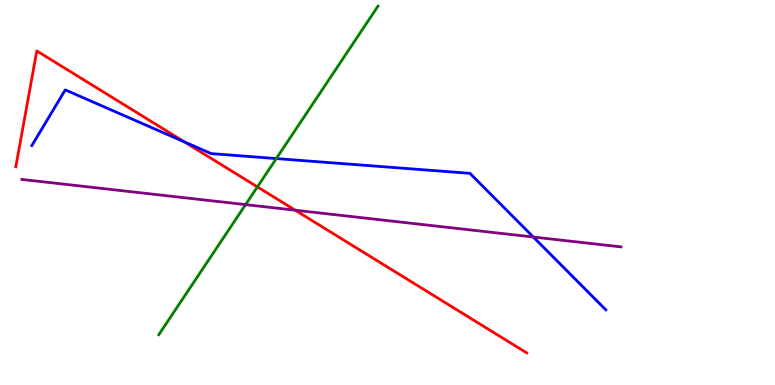[{'lines': ['blue', 'red'], 'intersections': [{'x': 2.38, 'y': 6.31}]}, {'lines': ['green', 'red'], 'intersections': [{'x': 3.32, 'y': 5.15}]}, {'lines': ['purple', 'red'], 'intersections': [{'x': 3.81, 'y': 4.54}]}, {'lines': ['blue', 'green'], 'intersections': [{'x': 3.57, 'y': 5.88}]}, {'lines': ['blue', 'purple'], 'intersections': [{'x': 6.88, 'y': 3.84}]}, {'lines': ['green', 'purple'], 'intersections': [{'x': 3.17, 'y': 4.69}]}]